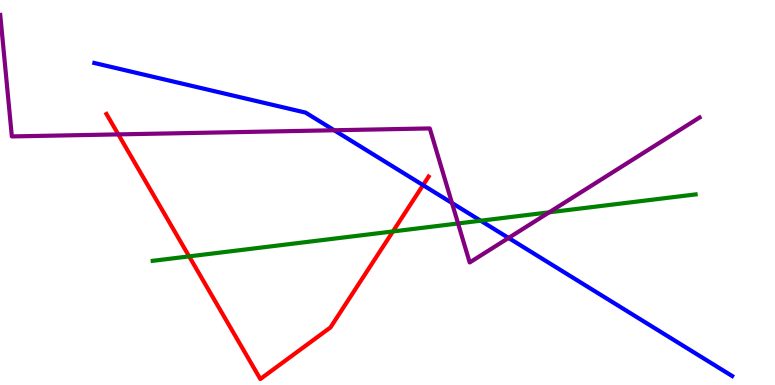[{'lines': ['blue', 'red'], 'intersections': [{'x': 5.46, 'y': 5.19}]}, {'lines': ['green', 'red'], 'intersections': [{'x': 2.44, 'y': 3.34}, {'x': 5.07, 'y': 3.99}]}, {'lines': ['purple', 'red'], 'intersections': [{'x': 1.53, 'y': 6.51}]}, {'lines': ['blue', 'green'], 'intersections': [{'x': 6.2, 'y': 4.27}]}, {'lines': ['blue', 'purple'], 'intersections': [{'x': 4.31, 'y': 6.62}, {'x': 5.83, 'y': 4.73}, {'x': 6.56, 'y': 3.82}]}, {'lines': ['green', 'purple'], 'intersections': [{'x': 5.91, 'y': 4.2}, {'x': 7.09, 'y': 4.49}]}]